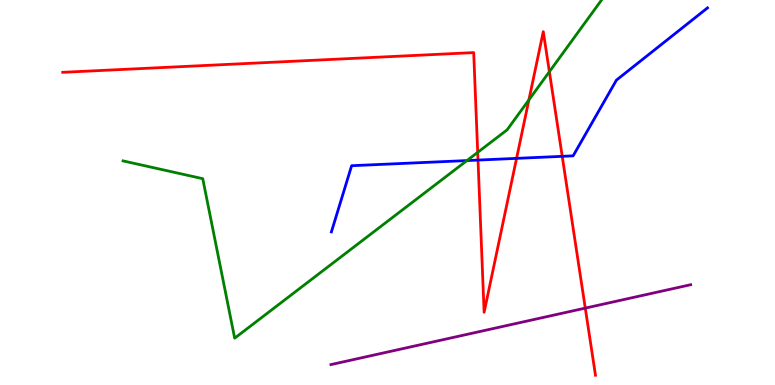[{'lines': ['blue', 'red'], 'intersections': [{'x': 6.17, 'y': 5.84}, {'x': 6.67, 'y': 5.89}, {'x': 7.25, 'y': 5.94}]}, {'lines': ['green', 'red'], 'intersections': [{'x': 6.16, 'y': 6.04}, {'x': 6.82, 'y': 7.41}, {'x': 7.09, 'y': 8.14}]}, {'lines': ['purple', 'red'], 'intersections': [{'x': 7.55, 'y': 2.0}]}, {'lines': ['blue', 'green'], 'intersections': [{'x': 6.03, 'y': 5.83}]}, {'lines': ['blue', 'purple'], 'intersections': []}, {'lines': ['green', 'purple'], 'intersections': []}]